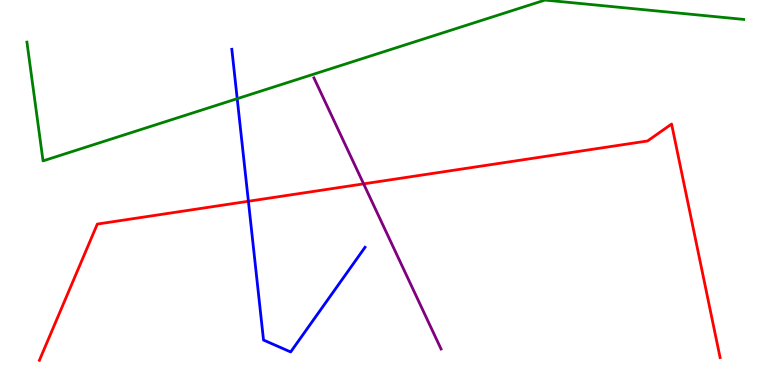[{'lines': ['blue', 'red'], 'intersections': [{'x': 3.21, 'y': 4.77}]}, {'lines': ['green', 'red'], 'intersections': []}, {'lines': ['purple', 'red'], 'intersections': [{'x': 4.69, 'y': 5.22}]}, {'lines': ['blue', 'green'], 'intersections': [{'x': 3.06, 'y': 7.44}]}, {'lines': ['blue', 'purple'], 'intersections': []}, {'lines': ['green', 'purple'], 'intersections': []}]